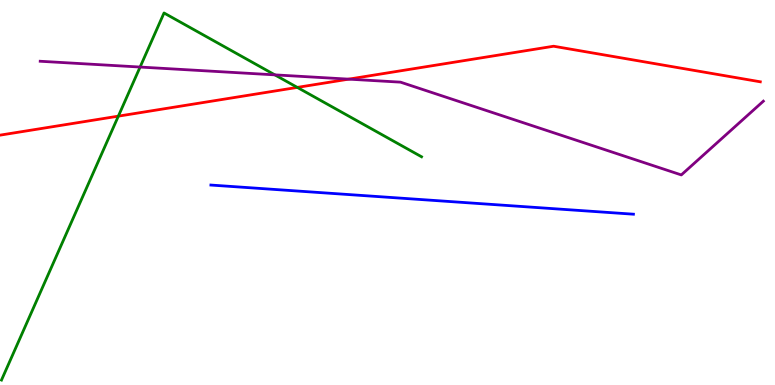[{'lines': ['blue', 'red'], 'intersections': []}, {'lines': ['green', 'red'], 'intersections': [{'x': 1.53, 'y': 6.98}, {'x': 3.84, 'y': 7.73}]}, {'lines': ['purple', 'red'], 'intersections': [{'x': 4.5, 'y': 7.94}]}, {'lines': ['blue', 'green'], 'intersections': []}, {'lines': ['blue', 'purple'], 'intersections': []}, {'lines': ['green', 'purple'], 'intersections': [{'x': 1.81, 'y': 8.26}, {'x': 3.55, 'y': 8.06}]}]